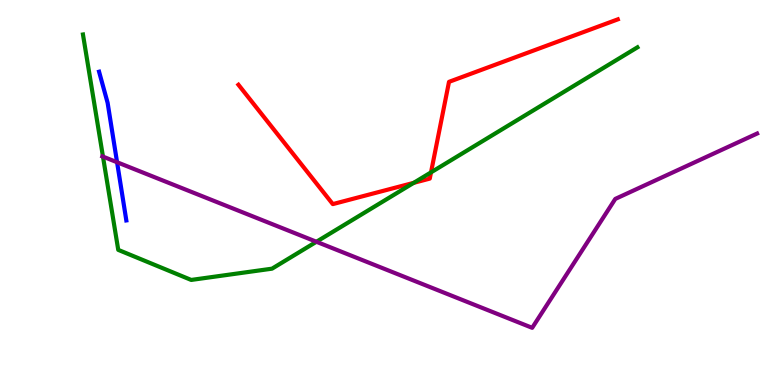[{'lines': ['blue', 'red'], 'intersections': []}, {'lines': ['green', 'red'], 'intersections': [{'x': 5.34, 'y': 5.25}, {'x': 5.56, 'y': 5.52}]}, {'lines': ['purple', 'red'], 'intersections': []}, {'lines': ['blue', 'green'], 'intersections': []}, {'lines': ['blue', 'purple'], 'intersections': [{'x': 1.51, 'y': 5.79}]}, {'lines': ['green', 'purple'], 'intersections': [{'x': 1.33, 'y': 5.93}, {'x': 4.08, 'y': 3.72}]}]